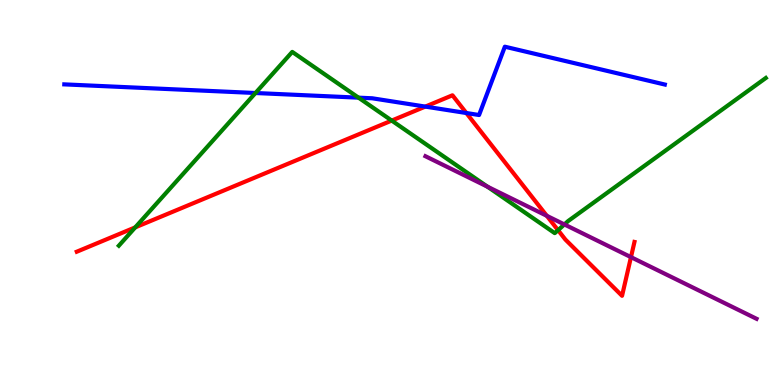[{'lines': ['blue', 'red'], 'intersections': [{'x': 5.49, 'y': 7.23}, {'x': 6.02, 'y': 7.06}]}, {'lines': ['green', 'red'], 'intersections': [{'x': 1.74, 'y': 4.09}, {'x': 5.05, 'y': 6.87}, {'x': 7.2, 'y': 4.02}]}, {'lines': ['purple', 'red'], 'intersections': [{'x': 7.06, 'y': 4.39}, {'x': 8.14, 'y': 3.32}]}, {'lines': ['blue', 'green'], 'intersections': [{'x': 3.3, 'y': 7.58}, {'x': 4.63, 'y': 7.46}]}, {'lines': ['blue', 'purple'], 'intersections': []}, {'lines': ['green', 'purple'], 'intersections': [{'x': 6.29, 'y': 5.15}, {'x': 7.28, 'y': 4.17}]}]